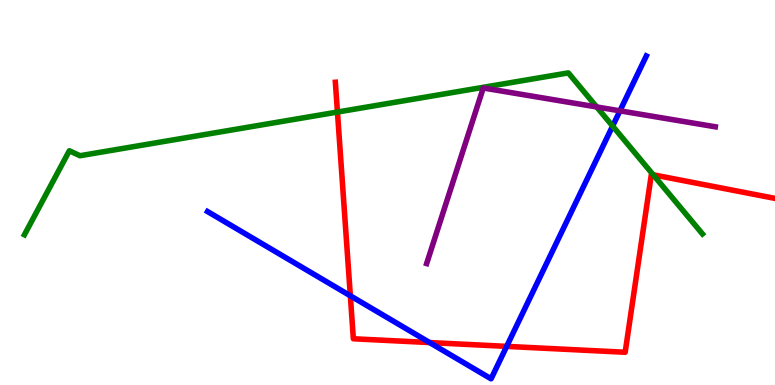[{'lines': ['blue', 'red'], 'intersections': [{'x': 4.52, 'y': 2.32}, {'x': 5.54, 'y': 1.1}, {'x': 6.54, 'y': 1.0}]}, {'lines': ['green', 'red'], 'intersections': [{'x': 4.35, 'y': 7.09}, {'x': 8.43, 'y': 5.46}]}, {'lines': ['purple', 'red'], 'intersections': []}, {'lines': ['blue', 'green'], 'intersections': [{'x': 7.9, 'y': 6.73}]}, {'lines': ['blue', 'purple'], 'intersections': [{'x': 8.0, 'y': 7.12}]}, {'lines': ['green', 'purple'], 'intersections': [{'x': 7.7, 'y': 7.22}]}]